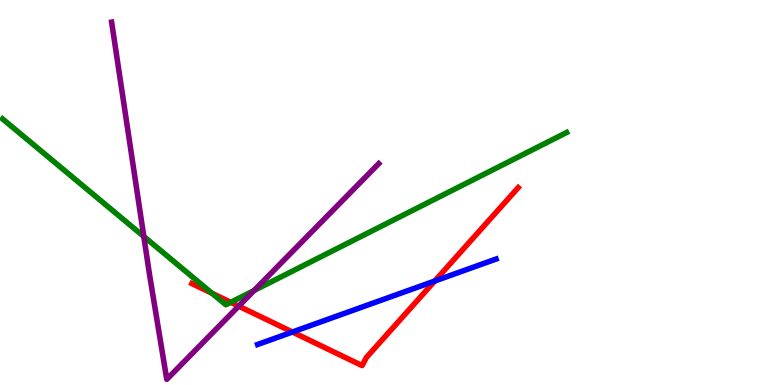[{'lines': ['blue', 'red'], 'intersections': [{'x': 3.77, 'y': 1.38}, {'x': 5.61, 'y': 2.7}]}, {'lines': ['green', 'red'], 'intersections': [{'x': 2.74, 'y': 2.38}, {'x': 2.98, 'y': 2.15}]}, {'lines': ['purple', 'red'], 'intersections': [{'x': 3.08, 'y': 2.05}]}, {'lines': ['blue', 'green'], 'intersections': []}, {'lines': ['blue', 'purple'], 'intersections': []}, {'lines': ['green', 'purple'], 'intersections': [{'x': 1.86, 'y': 3.86}, {'x': 3.28, 'y': 2.45}]}]